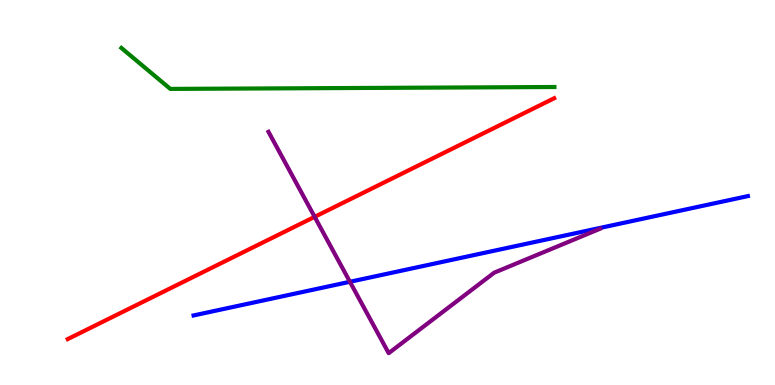[{'lines': ['blue', 'red'], 'intersections': []}, {'lines': ['green', 'red'], 'intersections': []}, {'lines': ['purple', 'red'], 'intersections': [{'x': 4.06, 'y': 4.37}]}, {'lines': ['blue', 'green'], 'intersections': []}, {'lines': ['blue', 'purple'], 'intersections': [{'x': 4.52, 'y': 2.68}]}, {'lines': ['green', 'purple'], 'intersections': []}]